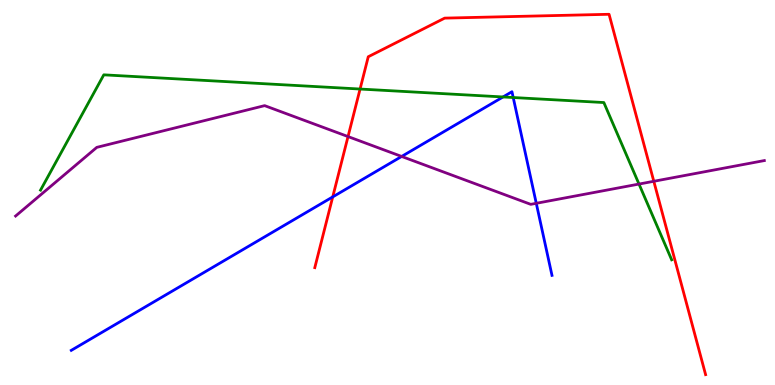[{'lines': ['blue', 'red'], 'intersections': [{'x': 4.29, 'y': 4.89}]}, {'lines': ['green', 'red'], 'intersections': [{'x': 4.65, 'y': 7.69}]}, {'lines': ['purple', 'red'], 'intersections': [{'x': 4.49, 'y': 6.45}, {'x': 8.44, 'y': 5.29}]}, {'lines': ['blue', 'green'], 'intersections': [{'x': 6.49, 'y': 7.48}, {'x': 6.62, 'y': 7.47}]}, {'lines': ['blue', 'purple'], 'intersections': [{'x': 5.18, 'y': 5.94}, {'x': 6.92, 'y': 4.72}]}, {'lines': ['green', 'purple'], 'intersections': [{'x': 8.25, 'y': 5.22}]}]